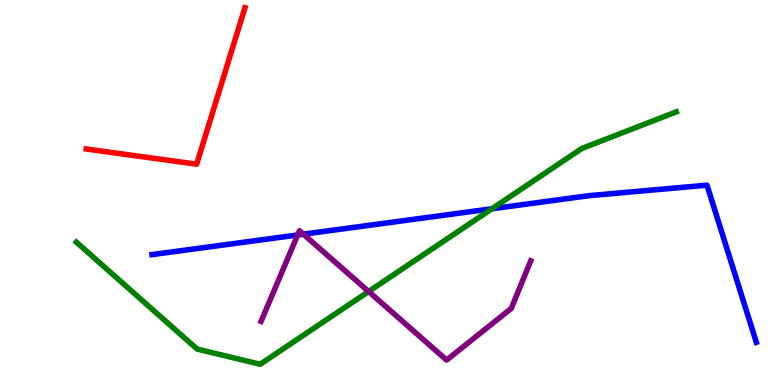[{'lines': ['blue', 'red'], 'intersections': []}, {'lines': ['green', 'red'], 'intersections': []}, {'lines': ['purple', 'red'], 'intersections': []}, {'lines': ['blue', 'green'], 'intersections': [{'x': 6.35, 'y': 4.58}]}, {'lines': ['blue', 'purple'], 'intersections': [{'x': 3.84, 'y': 3.9}, {'x': 3.91, 'y': 3.92}]}, {'lines': ['green', 'purple'], 'intersections': [{'x': 4.76, 'y': 2.43}]}]